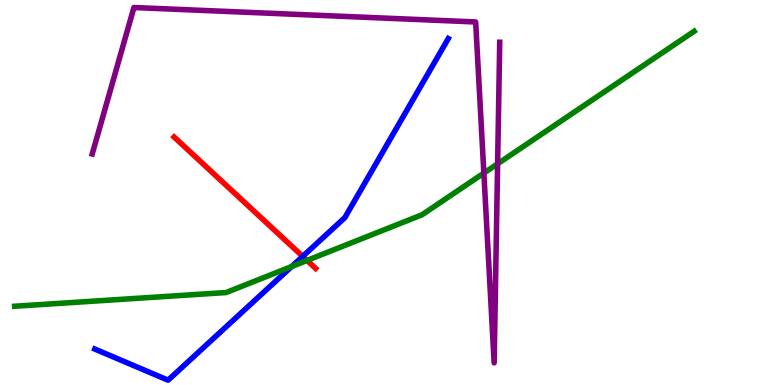[{'lines': ['blue', 'red'], 'intersections': [{'x': 3.91, 'y': 3.34}]}, {'lines': ['green', 'red'], 'intersections': [{'x': 3.96, 'y': 3.24}]}, {'lines': ['purple', 'red'], 'intersections': []}, {'lines': ['blue', 'green'], 'intersections': [{'x': 3.76, 'y': 3.08}]}, {'lines': ['blue', 'purple'], 'intersections': []}, {'lines': ['green', 'purple'], 'intersections': [{'x': 6.24, 'y': 5.5}, {'x': 6.42, 'y': 5.74}]}]